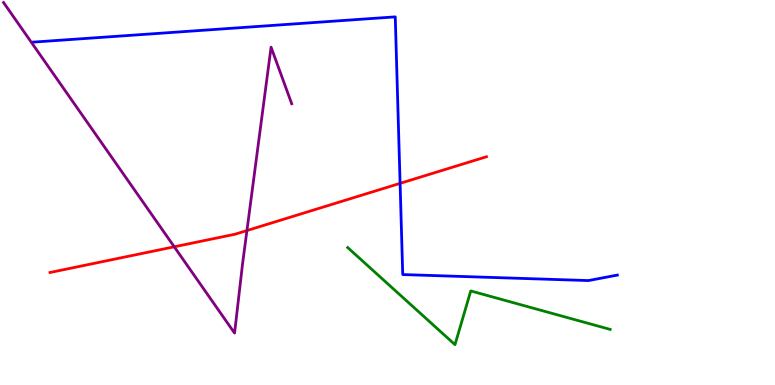[{'lines': ['blue', 'red'], 'intersections': [{'x': 5.16, 'y': 5.24}]}, {'lines': ['green', 'red'], 'intersections': []}, {'lines': ['purple', 'red'], 'intersections': [{'x': 2.25, 'y': 3.59}, {'x': 3.19, 'y': 4.01}]}, {'lines': ['blue', 'green'], 'intersections': []}, {'lines': ['blue', 'purple'], 'intersections': []}, {'lines': ['green', 'purple'], 'intersections': []}]